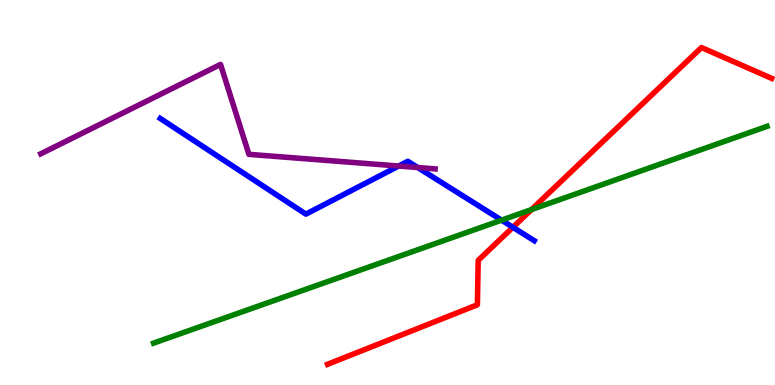[{'lines': ['blue', 'red'], 'intersections': [{'x': 6.62, 'y': 4.1}]}, {'lines': ['green', 'red'], 'intersections': [{'x': 6.86, 'y': 4.56}]}, {'lines': ['purple', 'red'], 'intersections': []}, {'lines': ['blue', 'green'], 'intersections': [{'x': 6.47, 'y': 4.28}]}, {'lines': ['blue', 'purple'], 'intersections': [{'x': 5.14, 'y': 5.69}, {'x': 5.39, 'y': 5.65}]}, {'lines': ['green', 'purple'], 'intersections': []}]